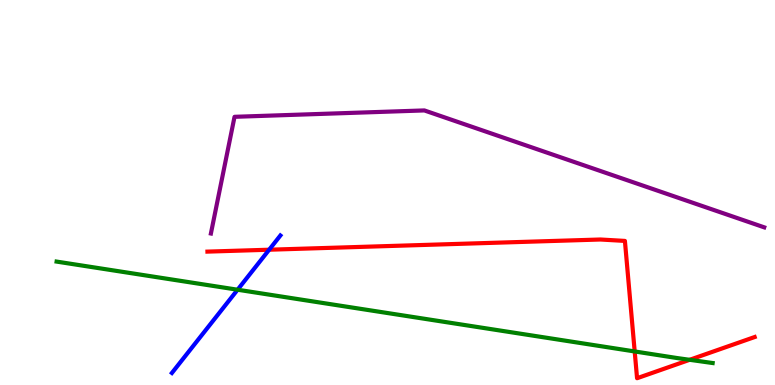[{'lines': ['blue', 'red'], 'intersections': [{'x': 3.47, 'y': 3.51}]}, {'lines': ['green', 'red'], 'intersections': [{'x': 8.19, 'y': 0.871}, {'x': 8.9, 'y': 0.654}]}, {'lines': ['purple', 'red'], 'intersections': []}, {'lines': ['blue', 'green'], 'intersections': [{'x': 3.07, 'y': 2.47}]}, {'lines': ['blue', 'purple'], 'intersections': []}, {'lines': ['green', 'purple'], 'intersections': []}]